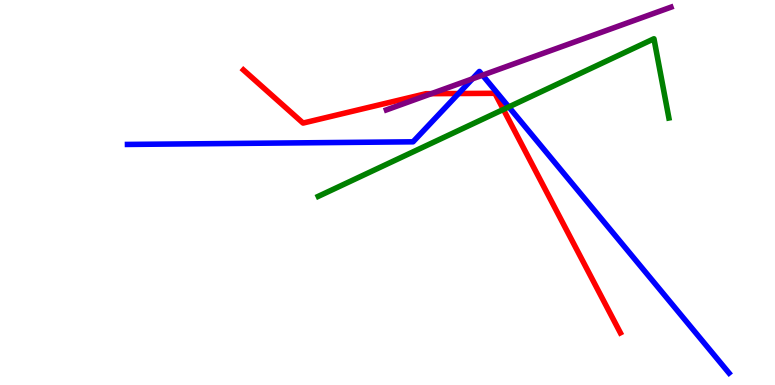[{'lines': ['blue', 'red'], 'intersections': [{'x': 5.92, 'y': 7.57}]}, {'lines': ['green', 'red'], 'intersections': [{'x': 6.5, 'y': 7.16}]}, {'lines': ['purple', 'red'], 'intersections': [{'x': 5.57, 'y': 7.57}]}, {'lines': ['blue', 'green'], 'intersections': [{'x': 6.56, 'y': 7.22}]}, {'lines': ['blue', 'purple'], 'intersections': [{'x': 6.1, 'y': 7.95}, {'x': 6.23, 'y': 8.05}]}, {'lines': ['green', 'purple'], 'intersections': []}]